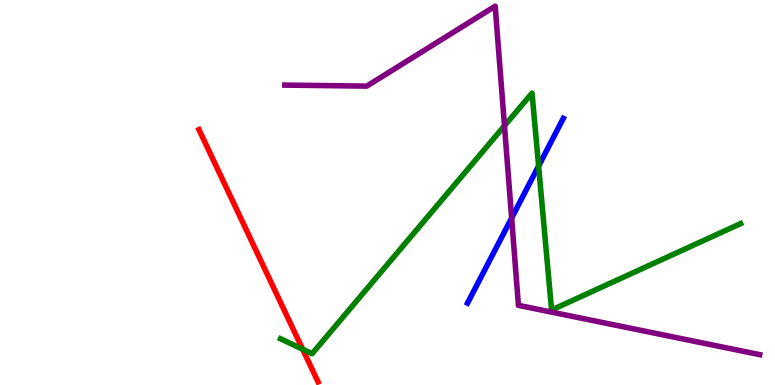[{'lines': ['blue', 'red'], 'intersections': []}, {'lines': ['green', 'red'], 'intersections': [{'x': 3.91, 'y': 0.929}]}, {'lines': ['purple', 'red'], 'intersections': []}, {'lines': ['blue', 'green'], 'intersections': [{'x': 6.95, 'y': 5.69}]}, {'lines': ['blue', 'purple'], 'intersections': [{'x': 6.6, 'y': 4.34}]}, {'lines': ['green', 'purple'], 'intersections': [{'x': 6.51, 'y': 6.73}]}]